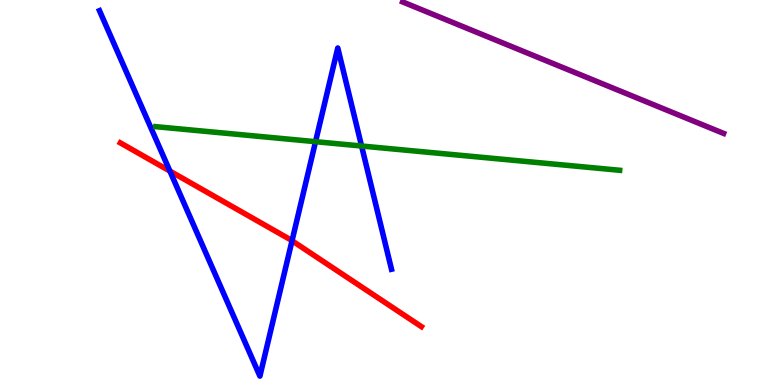[{'lines': ['blue', 'red'], 'intersections': [{'x': 2.19, 'y': 5.56}, {'x': 3.77, 'y': 3.75}]}, {'lines': ['green', 'red'], 'intersections': []}, {'lines': ['purple', 'red'], 'intersections': []}, {'lines': ['blue', 'green'], 'intersections': [{'x': 4.07, 'y': 6.32}, {'x': 4.67, 'y': 6.21}]}, {'lines': ['blue', 'purple'], 'intersections': []}, {'lines': ['green', 'purple'], 'intersections': []}]